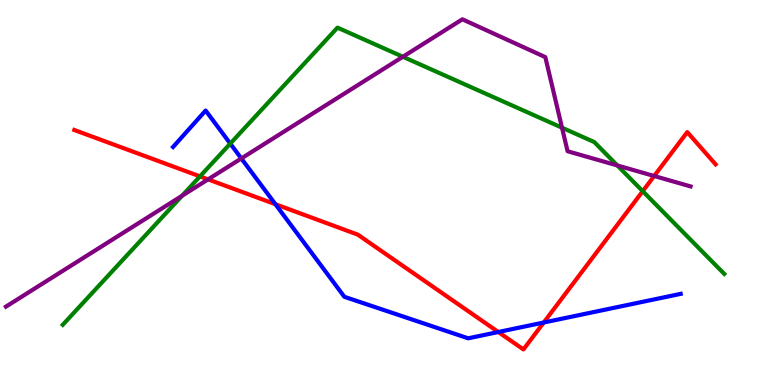[{'lines': ['blue', 'red'], 'intersections': [{'x': 3.55, 'y': 4.7}, {'x': 6.43, 'y': 1.38}, {'x': 7.02, 'y': 1.62}]}, {'lines': ['green', 'red'], 'intersections': [{'x': 2.58, 'y': 5.42}, {'x': 8.29, 'y': 5.03}]}, {'lines': ['purple', 'red'], 'intersections': [{'x': 2.69, 'y': 5.34}, {'x': 8.44, 'y': 5.43}]}, {'lines': ['blue', 'green'], 'intersections': [{'x': 2.97, 'y': 6.27}]}, {'lines': ['blue', 'purple'], 'intersections': [{'x': 3.11, 'y': 5.88}]}, {'lines': ['green', 'purple'], 'intersections': [{'x': 2.35, 'y': 4.92}, {'x': 5.2, 'y': 8.53}, {'x': 7.25, 'y': 6.68}, {'x': 7.97, 'y': 5.7}]}]